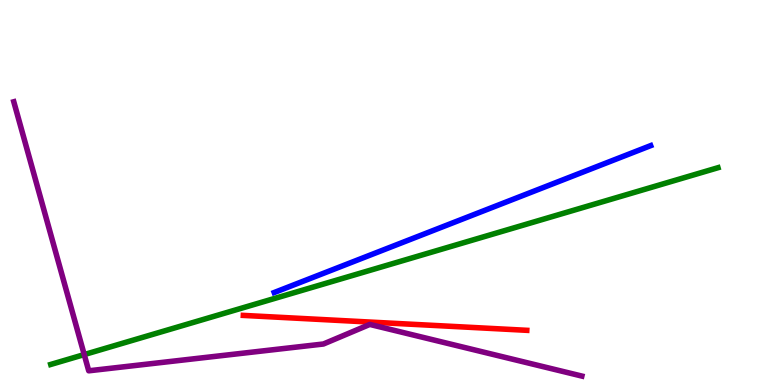[{'lines': ['blue', 'red'], 'intersections': []}, {'lines': ['green', 'red'], 'intersections': []}, {'lines': ['purple', 'red'], 'intersections': []}, {'lines': ['blue', 'green'], 'intersections': []}, {'lines': ['blue', 'purple'], 'intersections': []}, {'lines': ['green', 'purple'], 'intersections': [{'x': 1.09, 'y': 0.79}]}]